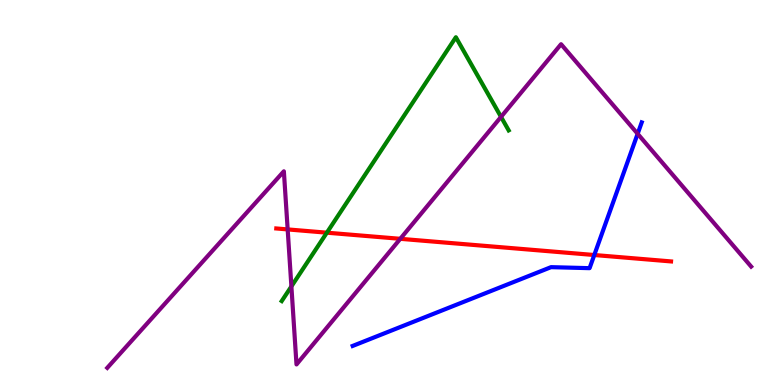[{'lines': ['blue', 'red'], 'intersections': [{'x': 7.67, 'y': 3.38}]}, {'lines': ['green', 'red'], 'intersections': [{'x': 4.22, 'y': 3.96}]}, {'lines': ['purple', 'red'], 'intersections': [{'x': 3.71, 'y': 4.04}, {'x': 5.16, 'y': 3.8}]}, {'lines': ['blue', 'green'], 'intersections': []}, {'lines': ['blue', 'purple'], 'intersections': [{'x': 8.23, 'y': 6.52}]}, {'lines': ['green', 'purple'], 'intersections': [{'x': 3.76, 'y': 2.56}, {'x': 6.46, 'y': 6.96}]}]